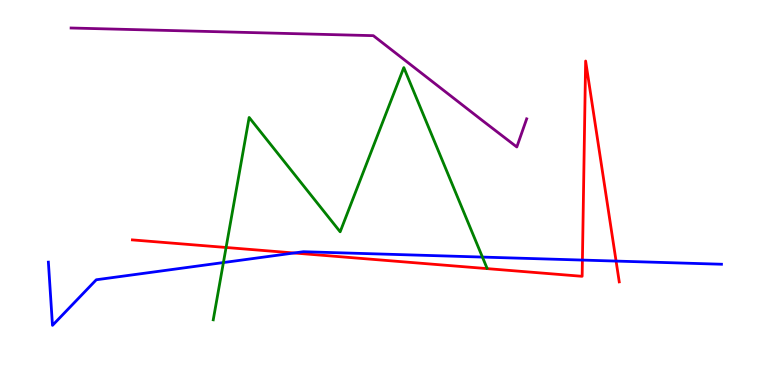[{'lines': ['blue', 'red'], 'intersections': [{'x': 3.79, 'y': 3.43}, {'x': 7.52, 'y': 3.24}, {'x': 7.95, 'y': 3.22}]}, {'lines': ['green', 'red'], 'intersections': [{'x': 2.92, 'y': 3.57}]}, {'lines': ['purple', 'red'], 'intersections': []}, {'lines': ['blue', 'green'], 'intersections': [{'x': 2.88, 'y': 3.18}, {'x': 6.22, 'y': 3.32}]}, {'lines': ['blue', 'purple'], 'intersections': []}, {'lines': ['green', 'purple'], 'intersections': []}]